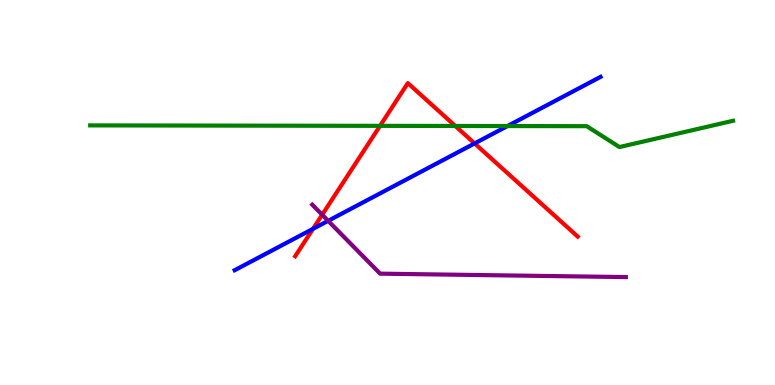[{'lines': ['blue', 'red'], 'intersections': [{'x': 4.04, 'y': 4.06}, {'x': 6.12, 'y': 6.27}]}, {'lines': ['green', 'red'], 'intersections': [{'x': 4.9, 'y': 6.73}, {'x': 5.87, 'y': 6.73}]}, {'lines': ['purple', 'red'], 'intersections': [{'x': 4.16, 'y': 4.42}]}, {'lines': ['blue', 'green'], 'intersections': [{'x': 6.55, 'y': 6.73}]}, {'lines': ['blue', 'purple'], 'intersections': [{'x': 4.23, 'y': 4.26}]}, {'lines': ['green', 'purple'], 'intersections': []}]